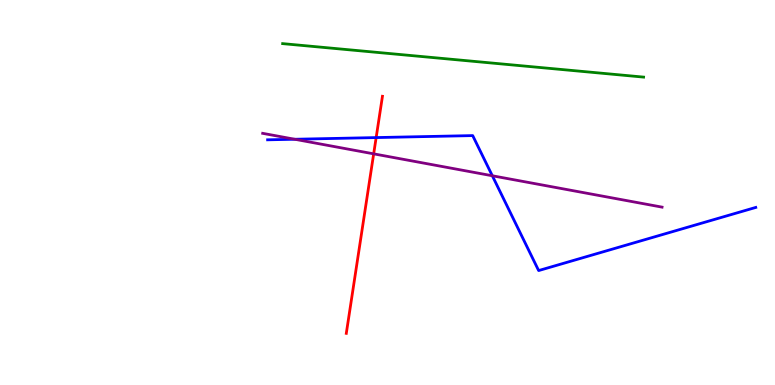[{'lines': ['blue', 'red'], 'intersections': [{'x': 4.85, 'y': 6.43}]}, {'lines': ['green', 'red'], 'intersections': []}, {'lines': ['purple', 'red'], 'intersections': [{'x': 4.82, 'y': 6.0}]}, {'lines': ['blue', 'green'], 'intersections': []}, {'lines': ['blue', 'purple'], 'intersections': [{'x': 3.8, 'y': 6.38}, {'x': 6.35, 'y': 5.43}]}, {'lines': ['green', 'purple'], 'intersections': []}]